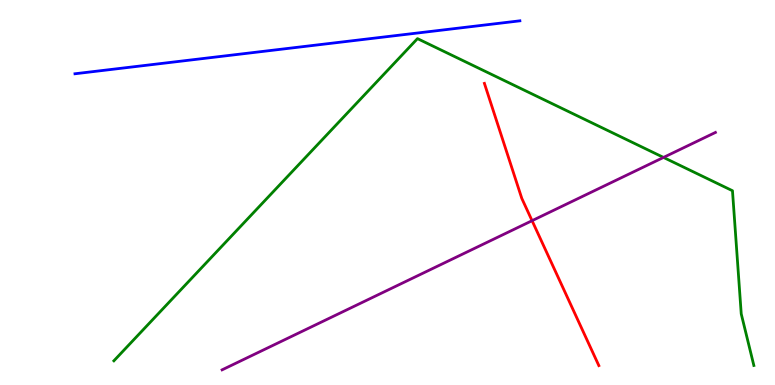[{'lines': ['blue', 'red'], 'intersections': []}, {'lines': ['green', 'red'], 'intersections': []}, {'lines': ['purple', 'red'], 'intersections': [{'x': 6.87, 'y': 4.27}]}, {'lines': ['blue', 'green'], 'intersections': []}, {'lines': ['blue', 'purple'], 'intersections': []}, {'lines': ['green', 'purple'], 'intersections': [{'x': 8.56, 'y': 5.91}]}]